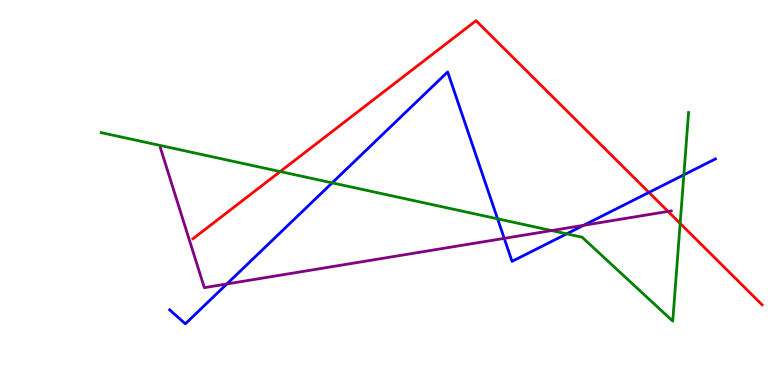[{'lines': ['blue', 'red'], 'intersections': [{'x': 8.37, 'y': 5.0}]}, {'lines': ['green', 'red'], 'intersections': [{'x': 3.62, 'y': 5.54}, {'x': 8.78, 'y': 4.2}]}, {'lines': ['purple', 'red'], 'intersections': [{'x': 8.62, 'y': 4.51}]}, {'lines': ['blue', 'green'], 'intersections': [{'x': 4.29, 'y': 5.25}, {'x': 6.42, 'y': 4.32}, {'x': 7.31, 'y': 3.93}, {'x': 8.82, 'y': 5.46}]}, {'lines': ['blue', 'purple'], 'intersections': [{'x': 2.93, 'y': 2.62}, {'x': 6.51, 'y': 3.81}, {'x': 7.53, 'y': 4.15}]}, {'lines': ['green', 'purple'], 'intersections': [{'x': 7.12, 'y': 4.01}]}]